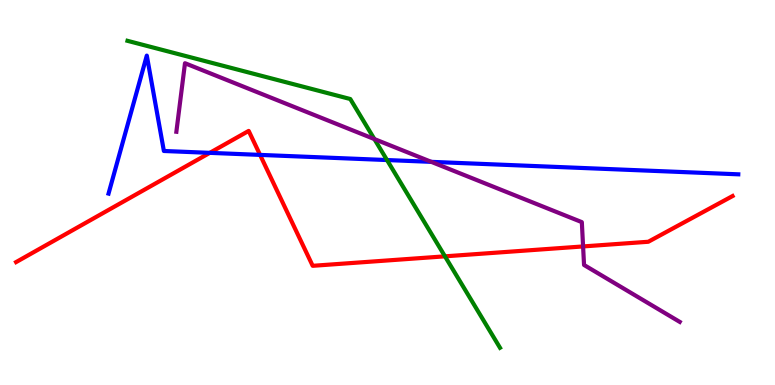[{'lines': ['blue', 'red'], 'intersections': [{'x': 2.71, 'y': 6.03}, {'x': 3.36, 'y': 5.98}]}, {'lines': ['green', 'red'], 'intersections': [{'x': 5.74, 'y': 3.34}]}, {'lines': ['purple', 'red'], 'intersections': [{'x': 7.52, 'y': 3.6}]}, {'lines': ['blue', 'green'], 'intersections': [{'x': 4.99, 'y': 5.84}]}, {'lines': ['blue', 'purple'], 'intersections': [{'x': 5.56, 'y': 5.8}]}, {'lines': ['green', 'purple'], 'intersections': [{'x': 4.83, 'y': 6.39}]}]